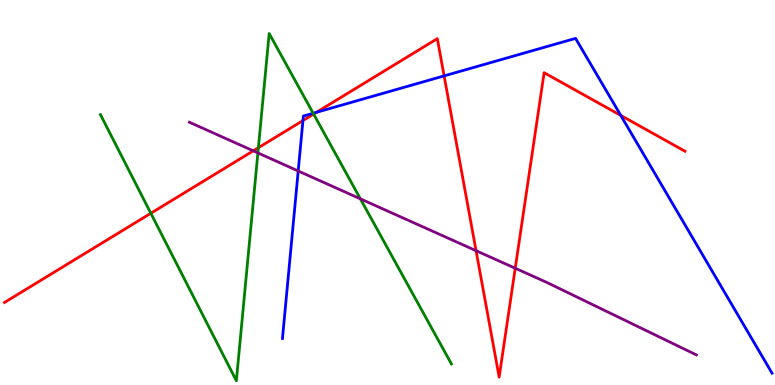[{'lines': ['blue', 'red'], 'intersections': [{'x': 3.91, 'y': 6.87}, {'x': 4.08, 'y': 7.08}, {'x': 5.73, 'y': 8.03}, {'x': 8.01, 'y': 7.0}]}, {'lines': ['green', 'red'], 'intersections': [{'x': 1.95, 'y': 4.46}, {'x': 3.33, 'y': 6.16}, {'x': 4.05, 'y': 7.04}]}, {'lines': ['purple', 'red'], 'intersections': [{'x': 3.27, 'y': 6.08}, {'x': 6.14, 'y': 3.49}, {'x': 6.65, 'y': 3.03}]}, {'lines': ['blue', 'green'], 'intersections': [{'x': 4.04, 'y': 7.06}]}, {'lines': ['blue', 'purple'], 'intersections': [{'x': 3.85, 'y': 5.56}]}, {'lines': ['green', 'purple'], 'intersections': [{'x': 3.33, 'y': 6.03}, {'x': 4.65, 'y': 4.84}]}]